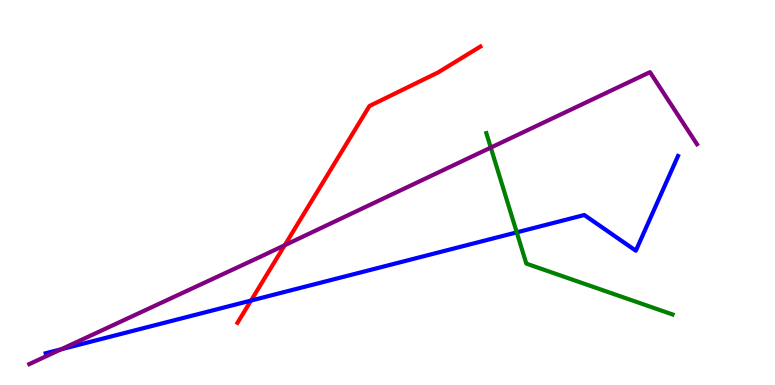[{'lines': ['blue', 'red'], 'intersections': [{'x': 3.24, 'y': 2.19}]}, {'lines': ['green', 'red'], 'intersections': []}, {'lines': ['purple', 'red'], 'intersections': [{'x': 3.67, 'y': 3.63}]}, {'lines': ['blue', 'green'], 'intersections': [{'x': 6.67, 'y': 3.96}]}, {'lines': ['blue', 'purple'], 'intersections': [{'x': 0.789, 'y': 0.928}]}, {'lines': ['green', 'purple'], 'intersections': [{'x': 6.33, 'y': 6.17}]}]